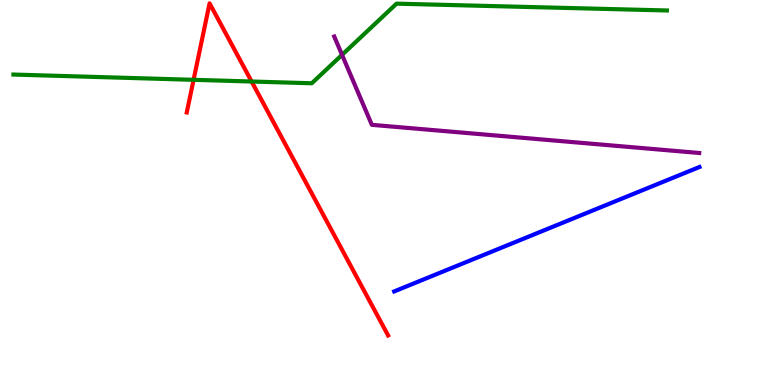[{'lines': ['blue', 'red'], 'intersections': []}, {'lines': ['green', 'red'], 'intersections': [{'x': 2.5, 'y': 7.93}, {'x': 3.25, 'y': 7.88}]}, {'lines': ['purple', 'red'], 'intersections': []}, {'lines': ['blue', 'green'], 'intersections': []}, {'lines': ['blue', 'purple'], 'intersections': []}, {'lines': ['green', 'purple'], 'intersections': [{'x': 4.41, 'y': 8.58}]}]